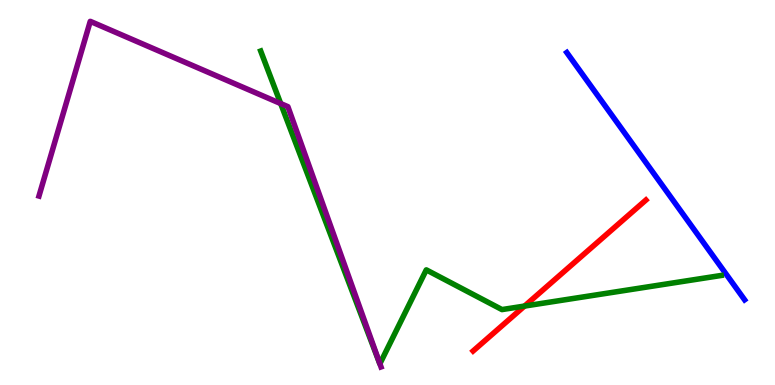[{'lines': ['blue', 'red'], 'intersections': []}, {'lines': ['green', 'red'], 'intersections': [{'x': 6.77, 'y': 2.05}]}, {'lines': ['purple', 'red'], 'intersections': []}, {'lines': ['blue', 'green'], 'intersections': []}, {'lines': ['blue', 'purple'], 'intersections': []}, {'lines': ['green', 'purple'], 'intersections': [{'x': 3.62, 'y': 7.31}, {'x': 4.9, 'y': 0.552}]}]